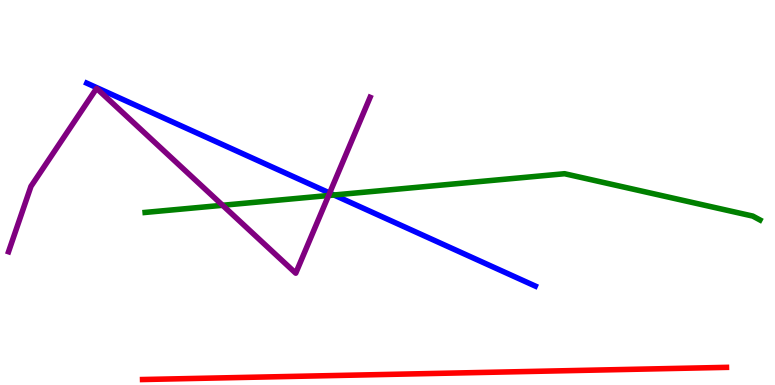[{'lines': ['blue', 'red'], 'intersections': []}, {'lines': ['green', 'red'], 'intersections': []}, {'lines': ['purple', 'red'], 'intersections': []}, {'lines': ['blue', 'green'], 'intersections': [{'x': 4.31, 'y': 4.94}]}, {'lines': ['blue', 'purple'], 'intersections': [{'x': 4.25, 'y': 4.99}]}, {'lines': ['green', 'purple'], 'intersections': [{'x': 2.87, 'y': 4.67}, {'x': 4.24, 'y': 4.92}]}]